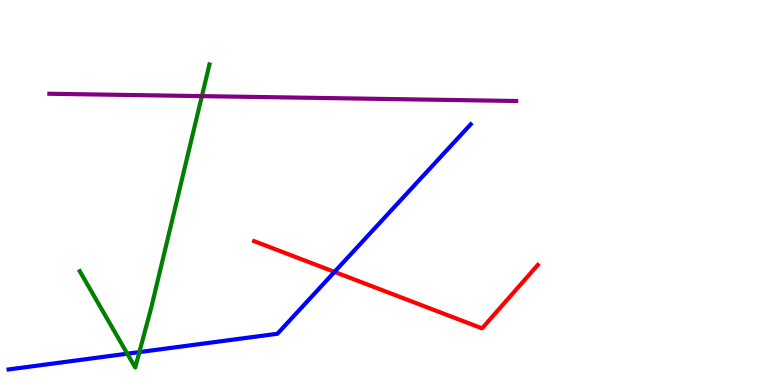[{'lines': ['blue', 'red'], 'intersections': [{'x': 4.32, 'y': 2.94}]}, {'lines': ['green', 'red'], 'intersections': []}, {'lines': ['purple', 'red'], 'intersections': []}, {'lines': ['blue', 'green'], 'intersections': [{'x': 1.64, 'y': 0.813}, {'x': 1.8, 'y': 0.855}]}, {'lines': ['blue', 'purple'], 'intersections': []}, {'lines': ['green', 'purple'], 'intersections': [{'x': 2.6, 'y': 7.5}]}]